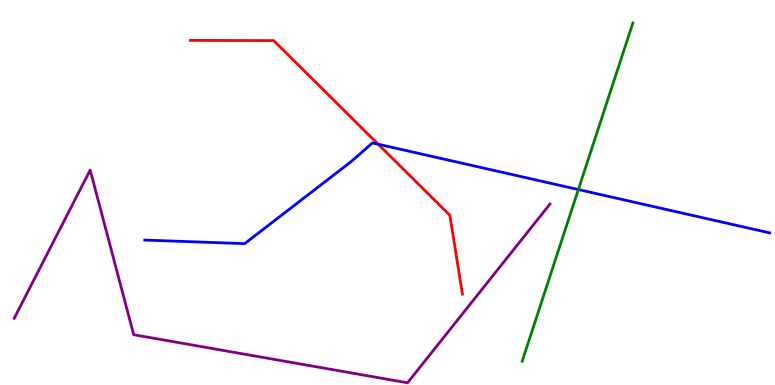[{'lines': ['blue', 'red'], 'intersections': [{'x': 4.88, 'y': 6.25}]}, {'lines': ['green', 'red'], 'intersections': []}, {'lines': ['purple', 'red'], 'intersections': []}, {'lines': ['blue', 'green'], 'intersections': [{'x': 7.46, 'y': 5.08}]}, {'lines': ['blue', 'purple'], 'intersections': []}, {'lines': ['green', 'purple'], 'intersections': []}]